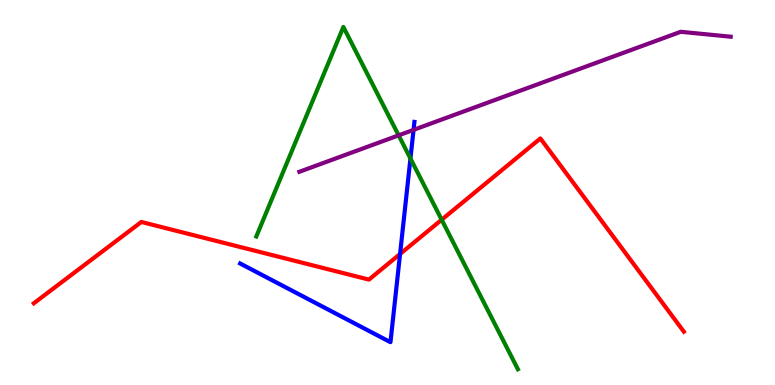[{'lines': ['blue', 'red'], 'intersections': [{'x': 5.16, 'y': 3.4}]}, {'lines': ['green', 'red'], 'intersections': [{'x': 5.7, 'y': 4.29}]}, {'lines': ['purple', 'red'], 'intersections': []}, {'lines': ['blue', 'green'], 'intersections': [{'x': 5.3, 'y': 5.88}]}, {'lines': ['blue', 'purple'], 'intersections': [{'x': 5.34, 'y': 6.63}]}, {'lines': ['green', 'purple'], 'intersections': [{'x': 5.14, 'y': 6.48}]}]